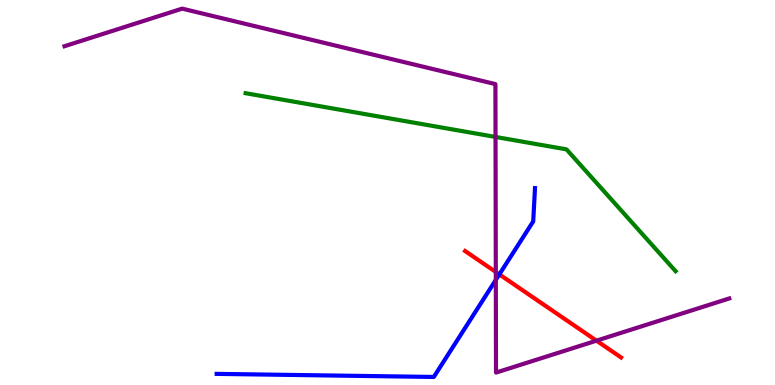[{'lines': ['blue', 'red'], 'intersections': [{'x': 6.44, 'y': 2.87}]}, {'lines': ['green', 'red'], 'intersections': []}, {'lines': ['purple', 'red'], 'intersections': [{'x': 6.4, 'y': 2.94}, {'x': 7.7, 'y': 1.15}]}, {'lines': ['blue', 'green'], 'intersections': []}, {'lines': ['blue', 'purple'], 'intersections': [{'x': 6.4, 'y': 2.73}]}, {'lines': ['green', 'purple'], 'intersections': [{'x': 6.39, 'y': 6.44}]}]